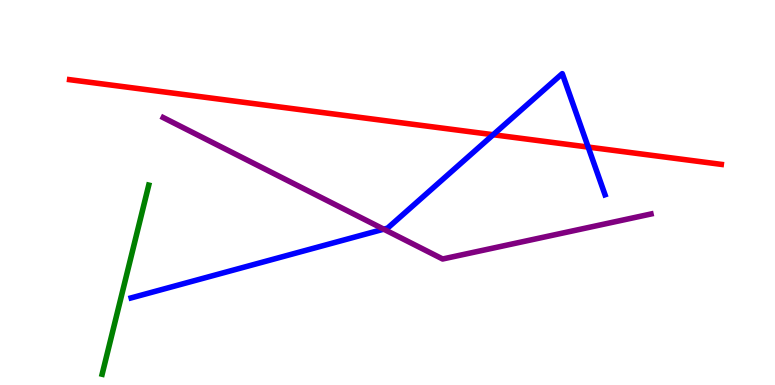[{'lines': ['blue', 'red'], 'intersections': [{'x': 6.36, 'y': 6.5}, {'x': 7.59, 'y': 6.18}]}, {'lines': ['green', 'red'], 'intersections': []}, {'lines': ['purple', 'red'], 'intersections': []}, {'lines': ['blue', 'green'], 'intersections': []}, {'lines': ['blue', 'purple'], 'intersections': [{'x': 4.95, 'y': 4.05}]}, {'lines': ['green', 'purple'], 'intersections': []}]